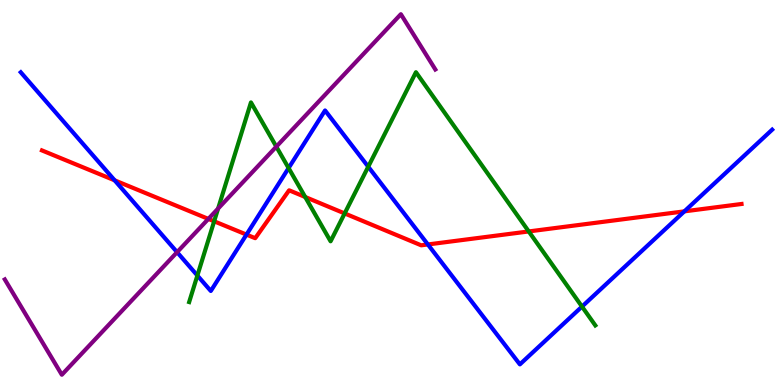[{'lines': ['blue', 'red'], 'intersections': [{'x': 1.48, 'y': 5.32}, {'x': 3.18, 'y': 3.91}, {'x': 5.52, 'y': 3.65}, {'x': 8.83, 'y': 4.51}]}, {'lines': ['green', 'red'], 'intersections': [{'x': 2.76, 'y': 4.25}, {'x': 3.94, 'y': 4.88}, {'x': 4.45, 'y': 4.46}, {'x': 6.82, 'y': 3.99}]}, {'lines': ['purple', 'red'], 'intersections': [{'x': 2.69, 'y': 4.31}]}, {'lines': ['blue', 'green'], 'intersections': [{'x': 2.55, 'y': 2.84}, {'x': 3.72, 'y': 5.63}, {'x': 4.75, 'y': 5.67}, {'x': 7.51, 'y': 2.04}]}, {'lines': ['blue', 'purple'], 'intersections': [{'x': 2.29, 'y': 3.45}]}, {'lines': ['green', 'purple'], 'intersections': [{'x': 2.81, 'y': 4.58}, {'x': 3.57, 'y': 6.19}]}]